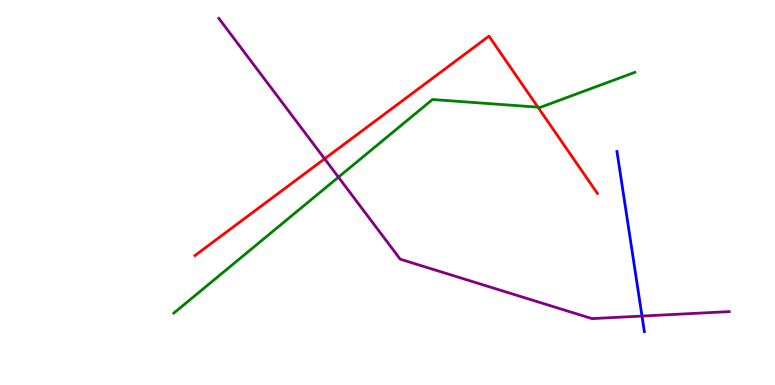[{'lines': ['blue', 'red'], 'intersections': []}, {'lines': ['green', 'red'], 'intersections': [{'x': 6.94, 'y': 7.22}]}, {'lines': ['purple', 'red'], 'intersections': [{'x': 4.19, 'y': 5.88}]}, {'lines': ['blue', 'green'], 'intersections': []}, {'lines': ['blue', 'purple'], 'intersections': [{'x': 8.28, 'y': 1.79}]}, {'lines': ['green', 'purple'], 'intersections': [{'x': 4.37, 'y': 5.4}]}]